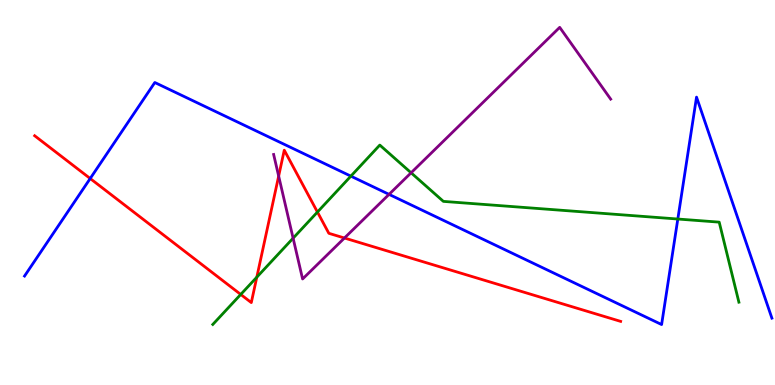[{'lines': ['blue', 'red'], 'intersections': [{'x': 1.16, 'y': 5.36}]}, {'lines': ['green', 'red'], 'intersections': [{'x': 3.11, 'y': 2.35}, {'x': 3.31, 'y': 2.8}, {'x': 4.1, 'y': 4.49}]}, {'lines': ['purple', 'red'], 'intersections': [{'x': 3.6, 'y': 5.43}, {'x': 4.44, 'y': 3.82}]}, {'lines': ['blue', 'green'], 'intersections': [{'x': 4.53, 'y': 5.42}, {'x': 8.75, 'y': 4.31}]}, {'lines': ['blue', 'purple'], 'intersections': [{'x': 5.02, 'y': 4.95}]}, {'lines': ['green', 'purple'], 'intersections': [{'x': 3.78, 'y': 3.81}, {'x': 5.3, 'y': 5.51}]}]